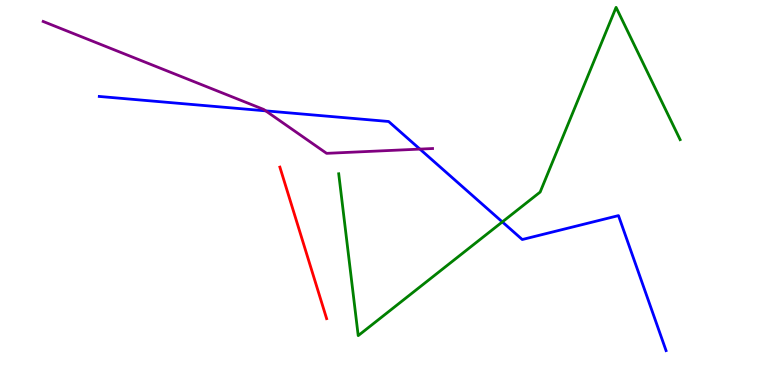[{'lines': ['blue', 'red'], 'intersections': []}, {'lines': ['green', 'red'], 'intersections': []}, {'lines': ['purple', 'red'], 'intersections': []}, {'lines': ['blue', 'green'], 'intersections': [{'x': 6.48, 'y': 4.24}]}, {'lines': ['blue', 'purple'], 'intersections': [{'x': 3.43, 'y': 7.12}, {'x': 5.42, 'y': 6.13}]}, {'lines': ['green', 'purple'], 'intersections': []}]